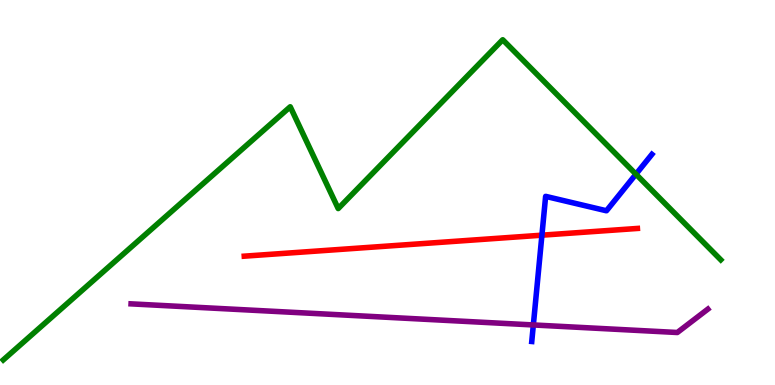[{'lines': ['blue', 'red'], 'intersections': [{'x': 6.99, 'y': 3.89}]}, {'lines': ['green', 'red'], 'intersections': []}, {'lines': ['purple', 'red'], 'intersections': []}, {'lines': ['blue', 'green'], 'intersections': [{'x': 8.21, 'y': 5.48}]}, {'lines': ['blue', 'purple'], 'intersections': [{'x': 6.88, 'y': 1.56}]}, {'lines': ['green', 'purple'], 'intersections': []}]